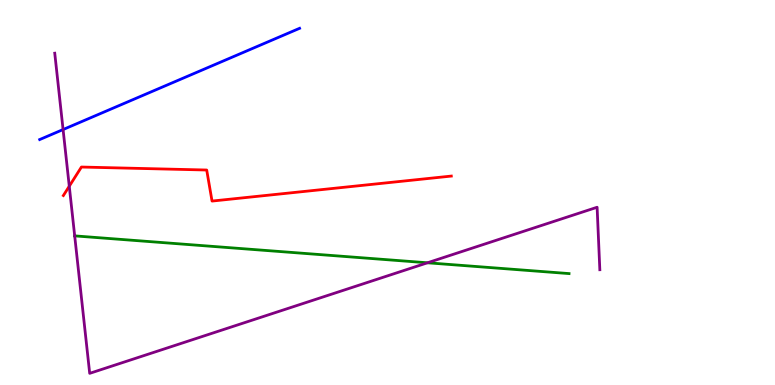[{'lines': ['blue', 'red'], 'intersections': []}, {'lines': ['green', 'red'], 'intersections': []}, {'lines': ['purple', 'red'], 'intersections': [{'x': 0.894, 'y': 5.16}]}, {'lines': ['blue', 'green'], 'intersections': []}, {'lines': ['blue', 'purple'], 'intersections': [{'x': 0.814, 'y': 6.64}]}, {'lines': ['green', 'purple'], 'intersections': [{'x': 0.964, 'y': 3.87}, {'x': 5.52, 'y': 3.17}]}]